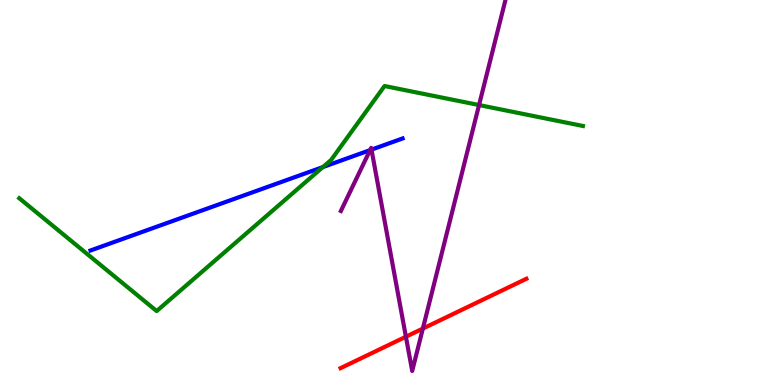[{'lines': ['blue', 'red'], 'intersections': []}, {'lines': ['green', 'red'], 'intersections': []}, {'lines': ['purple', 'red'], 'intersections': [{'x': 5.24, 'y': 1.25}, {'x': 5.46, 'y': 1.47}]}, {'lines': ['blue', 'green'], 'intersections': [{'x': 4.17, 'y': 5.66}]}, {'lines': ['blue', 'purple'], 'intersections': [{'x': 4.78, 'y': 6.1}, {'x': 4.79, 'y': 6.11}]}, {'lines': ['green', 'purple'], 'intersections': [{'x': 6.18, 'y': 7.27}]}]